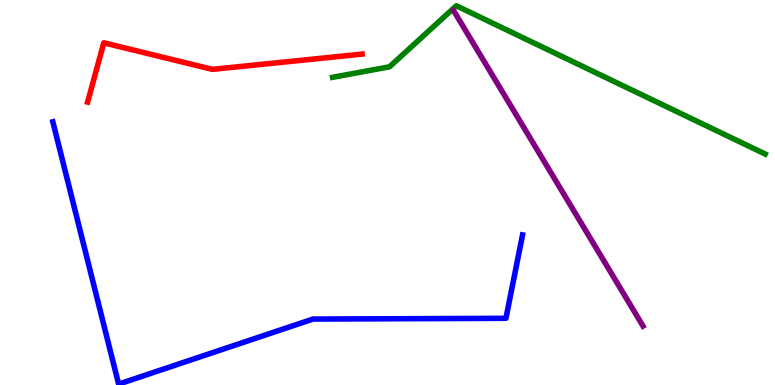[{'lines': ['blue', 'red'], 'intersections': []}, {'lines': ['green', 'red'], 'intersections': []}, {'lines': ['purple', 'red'], 'intersections': []}, {'lines': ['blue', 'green'], 'intersections': []}, {'lines': ['blue', 'purple'], 'intersections': []}, {'lines': ['green', 'purple'], 'intersections': []}]